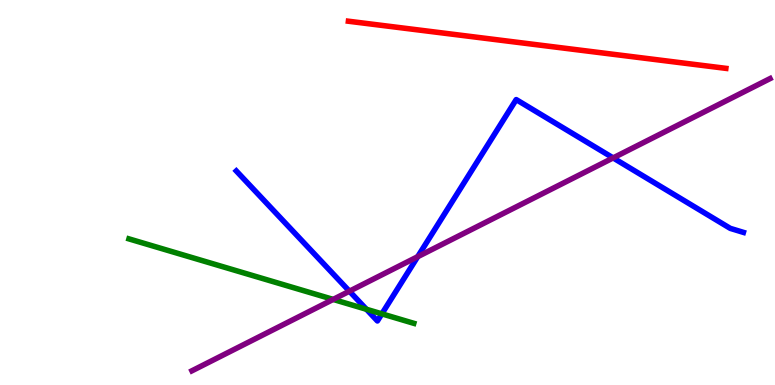[{'lines': ['blue', 'red'], 'intersections': []}, {'lines': ['green', 'red'], 'intersections': []}, {'lines': ['purple', 'red'], 'intersections': []}, {'lines': ['blue', 'green'], 'intersections': [{'x': 4.73, 'y': 1.97}, {'x': 4.93, 'y': 1.85}]}, {'lines': ['blue', 'purple'], 'intersections': [{'x': 4.51, 'y': 2.44}, {'x': 5.39, 'y': 3.33}, {'x': 7.91, 'y': 5.9}]}, {'lines': ['green', 'purple'], 'intersections': [{'x': 4.3, 'y': 2.22}]}]